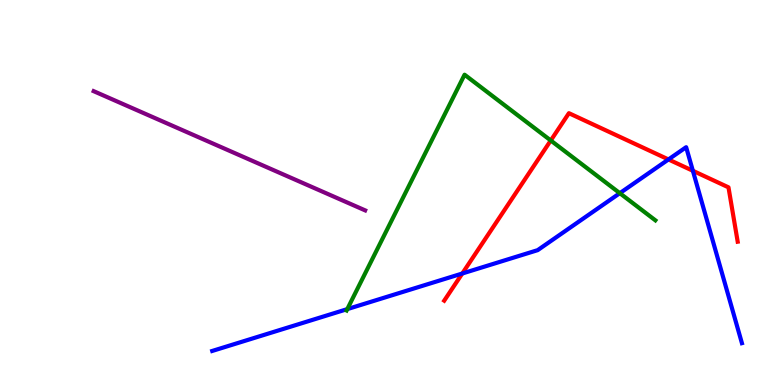[{'lines': ['blue', 'red'], 'intersections': [{'x': 5.97, 'y': 2.9}, {'x': 8.63, 'y': 5.86}, {'x': 8.94, 'y': 5.56}]}, {'lines': ['green', 'red'], 'intersections': [{'x': 7.11, 'y': 6.35}]}, {'lines': ['purple', 'red'], 'intersections': []}, {'lines': ['blue', 'green'], 'intersections': [{'x': 4.48, 'y': 1.97}, {'x': 8.0, 'y': 4.98}]}, {'lines': ['blue', 'purple'], 'intersections': []}, {'lines': ['green', 'purple'], 'intersections': []}]